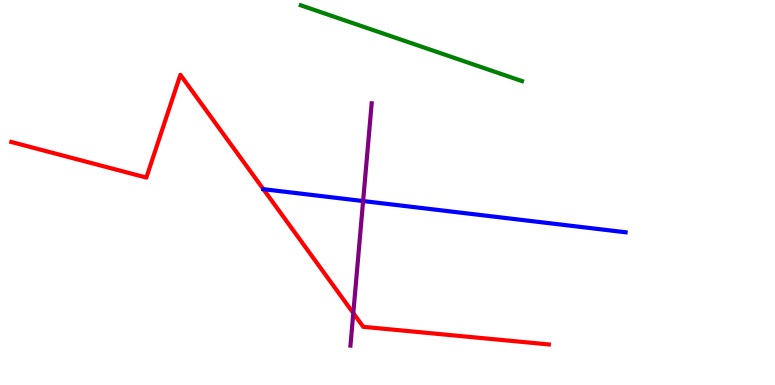[{'lines': ['blue', 'red'], 'intersections': [{'x': 3.4, 'y': 5.09}]}, {'lines': ['green', 'red'], 'intersections': []}, {'lines': ['purple', 'red'], 'intersections': [{'x': 4.56, 'y': 1.87}]}, {'lines': ['blue', 'green'], 'intersections': []}, {'lines': ['blue', 'purple'], 'intersections': [{'x': 4.69, 'y': 4.78}]}, {'lines': ['green', 'purple'], 'intersections': []}]